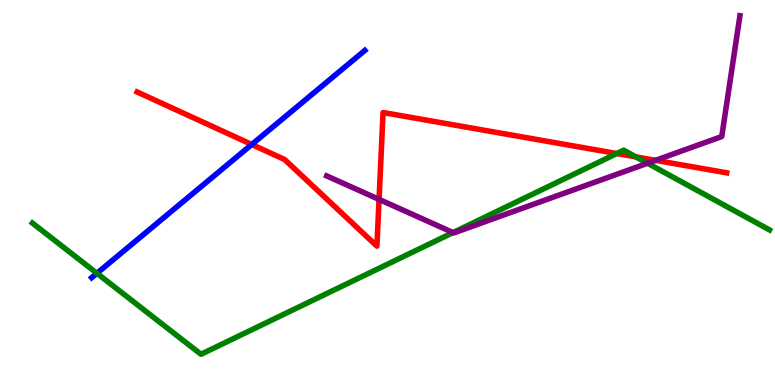[{'lines': ['blue', 'red'], 'intersections': [{'x': 3.25, 'y': 6.25}]}, {'lines': ['green', 'red'], 'intersections': [{'x': 7.96, 'y': 6.01}, {'x': 8.21, 'y': 5.93}]}, {'lines': ['purple', 'red'], 'intersections': [{'x': 4.89, 'y': 4.82}, {'x': 8.46, 'y': 5.84}]}, {'lines': ['blue', 'green'], 'intersections': [{'x': 1.25, 'y': 2.9}]}, {'lines': ['blue', 'purple'], 'intersections': []}, {'lines': ['green', 'purple'], 'intersections': [{'x': 5.85, 'y': 3.96}, {'x': 8.36, 'y': 5.76}]}]